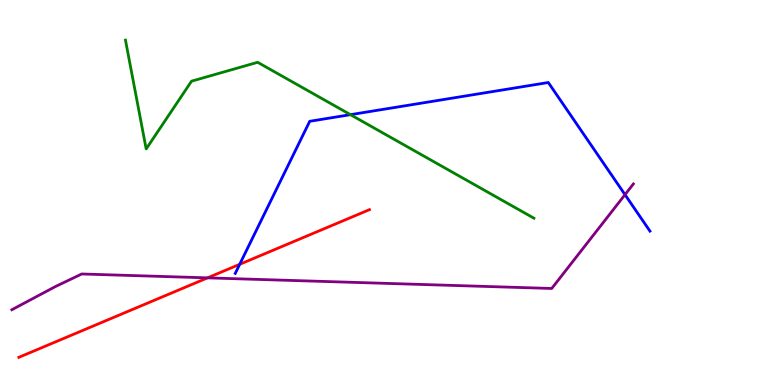[{'lines': ['blue', 'red'], 'intersections': [{'x': 3.09, 'y': 3.13}]}, {'lines': ['green', 'red'], 'intersections': []}, {'lines': ['purple', 'red'], 'intersections': [{'x': 2.68, 'y': 2.78}]}, {'lines': ['blue', 'green'], 'intersections': [{'x': 4.52, 'y': 7.02}]}, {'lines': ['blue', 'purple'], 'intersections': [{'x': 8.06, 'y': 4.94}]}, {'lines': ['green', 'purple'], 'intersections': []}]